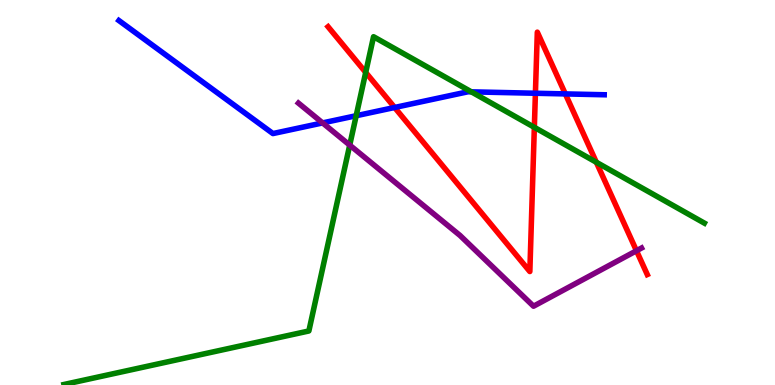[{'lines': ['blue', 'red'], 'intersections': [{'x': 5.09, 'y': 7.21}, {'x': 6.91, 'y': 7.58}, {'x': 7.29, 'y': 7.56}]}, {'lines': ['green', 'red'], 'intersections': [{'x': 4.72, 'y': 8.12}, {'x': 6.89, 'y': 6.69}, {'x': 7.69, 'y': 5.79}]}, {'lines': ['purple', 'red'], 'intersections': [{'x': 8.21, 'y': 3.49}]}, {'lines': ['blue', 'green'], 'intersections': [{'x': 4.6, 'y': 6.99}, {'x': 6.08, 'y': 7.61}]}, {'lines': ['blue', 'purple'], 'intersections': [{'x': 4.16, 'y': 6.81}]}, {'lines': ['green', 'purple'], 'intersections': [{'x': 4.51, 'y': 6.23}]}]